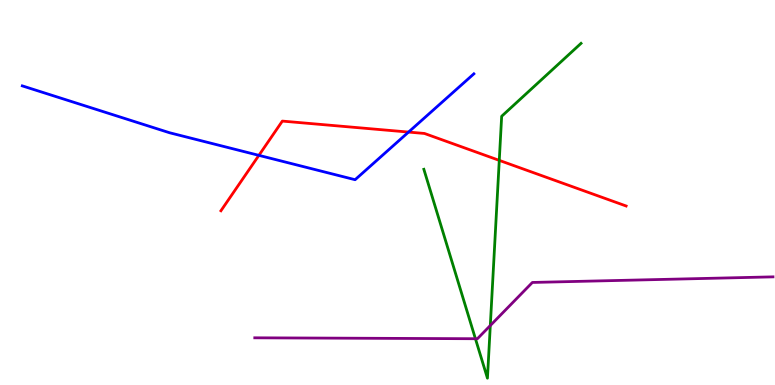[{'lines': ['blue', 'red'], 'intersections': [{'x': 3.34, 'y': 5.96}, {'x': 5.27, 'y': 6.57}]}, {'lines': ['green', 'red'], 'intersections': [{'x': 6.44, 'y': 5.83}]}, {'lines': ['purple', 'red'], 'intersections': []}, {'lines': ['blue', 'green'], 'intersections': []}, {'lines': ['blue', 'purple'], 'intersections': []}, {'lines': ['green', 'purple'], 'intersections': [{'x': 6.13, 'y': 1.2}, {'x': 6.33, 'y': 1.54}]}]